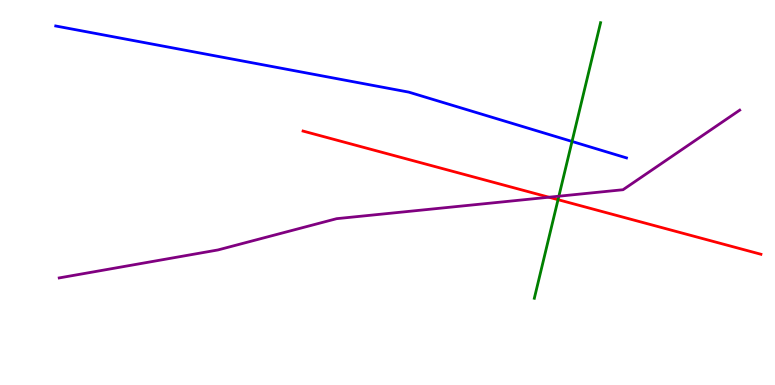[{'lines': ['blue', 'red'], 'intersections': []}, {'lines': ['green', 'red'], 'intersections': [{'x': 7.2, 'y': 4.81}]}, {'lines': ['purple', 'red'], 'intersections': [{'x': 7.08, 'y': 4.88}]}, {'lines': ['blue', 'green'], 'intersections': [{'x': 7.38, 'y': 6.33}]}, {'lines': ['blue', 'purple'], 'intersections': []}, {'lines': ['green', 'purple'], 'intersections': [{'x': 7.21, 'y': 4.9}]}]